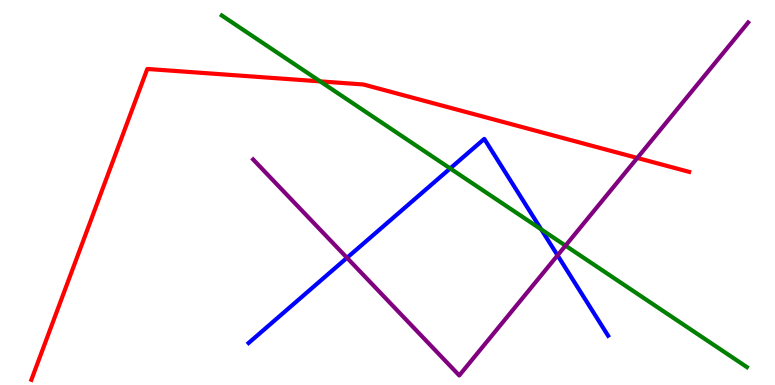[{'lines': ['blue', 'red'], 'intersections': []}, {'lines': ['green', 'red'], 'intersections': [{'x': 4.13, 'y': 7.89}]}, {'lines': ['purple', 'red'], 'intersections': [{'x': 8.22, 'y': 5.9}]}, {'lines': ['blue', 'green'], 'intersections': [{'x': 5.81, 'y': 5.63}, {'x': 6.98, 'y': 4.04}]}, {'lines': ['blue', 'purple'], 'intersections': [{'x': 4.48, 'y': 3.3}, {'x': 7.19, 'y': 3.37}]}, {'lines': ['green', 'purple'], 'intersections': [{'x': 7.3, 'y': 3.62}]}]